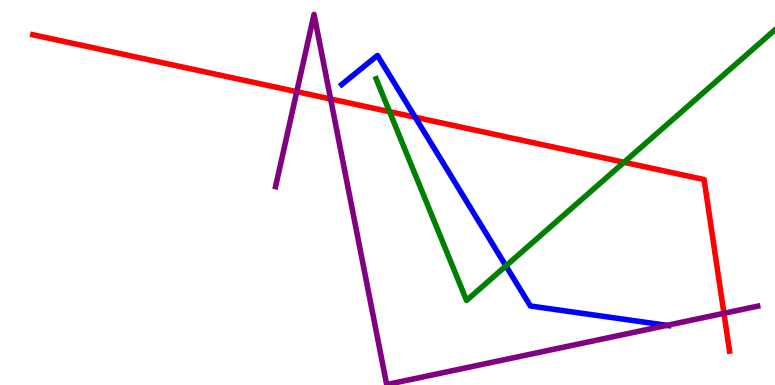[{'lines': ['blue', 'red'], 'intersections': [{'x': 5.36, 'y': 6.96}]}, {'lines': ['green', 'red'], 'intersections': [{'x': 5.03, 'y': 7.1}, {'x': 8.05, 'y': 5.79}]}, {'lines': ['purple', 'red'], 'intersections': [{'x': 3.83, 'y': 7.62}, {'x': 4.27, 'y': 7.43}, {'x': 9.34, 'y': 1.86}]}, {'lines': ['blue', 'green'], 'intersections': [{'x': 6.53, 'y': 3.09}]}, {'lines': ['blue', 'purple'], 'intersections': [{'x': 8.61, 'y': 1.55}]}, {'lines': ['green', 'purple'], 'intersections': []}]